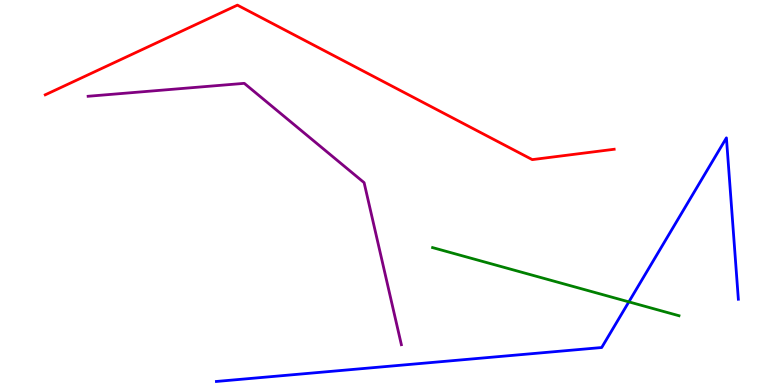[{'lines': ['blue', 'red'], 'intersections': []}, {'lines': ['green', 'red'], 'intersections': []}, {'lines': ['purple', 'red'], 'intersections': []}, {'lines': ['blue', 'green'], 'intersections': [{'x': 8.11, 'y': 2.16}]}, {'lines': ['blue', 'purple'], 'intersections': []}, {'lines': ['green', 'purple'], 'intersections': []}]